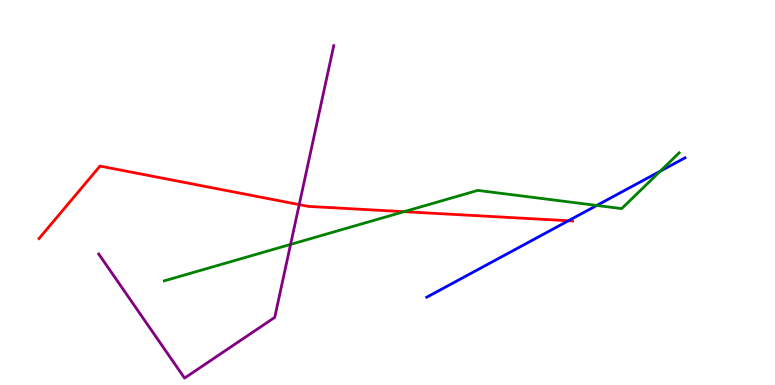[{'lines': ['blue', 'red'], 'intersections': [{'x': 7.33, 'y': 4.27}]}, {'lines': ['green', 'red'], 'intersections': [{'x': 5.21, 'y': 4.5}]}, {'lines': ['purple', 'red'], 'intersections': [{'x': 3.86, 'y': 4.69}]}, {'lines': ['blue', 'green'], 'intersections': [{'x': 7.7, 'y': 4.66}, {'x': 8.52, 'y': 5.55}]}, {'lines': ['blue', 'purple'], 'intersections': []}, {'lines': ['green', 'purple'], 'intersections': [{'x': 3.75, 'y': 3.65}]}]